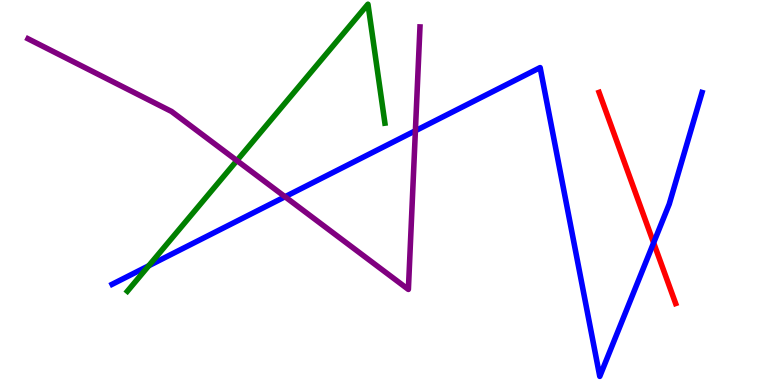[{'lines': ['blue', 'red'], 'intersections': [{'x': 8.43, 'y': 3.69}]}, {'lines': ['green', 'red'], 'intersections': []}, {'lines': ['purple', 'red'], 'intersections': []}, {'lines': ['blue', 'green'], 'intersections': [{'x': 1.92, 'y': 3.1}]}, {'lines': ['blue', 'purple'], 'intersections': [{'x': 3.68, 'y': 4.89}, {'x': 5.36, 'y': 6.6}]}, {'lines': ['green', 'purple'], 'intersections': [{'x': 3.06, 'y': 5.83}]}]